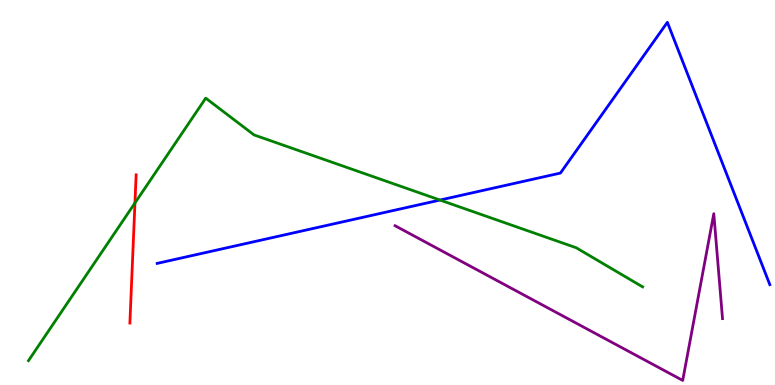[{'lines': ['blue', 'red'], 'intersections': []}, {'lines': ['green', 'red'], 'intersections': [{'x': 1.74, 'y': 4.73}]}, {'lines': ['purple', 'red'], 'intersections': []}, {'lines': ['blue', 'green'], 'intersections': [{'x': 5.68, 'y': 4.8}]}, {'lines': ['blue', 'purple'], 'intersections': []}, {'lines': ['green', 'purple'], 'intersections': []}]